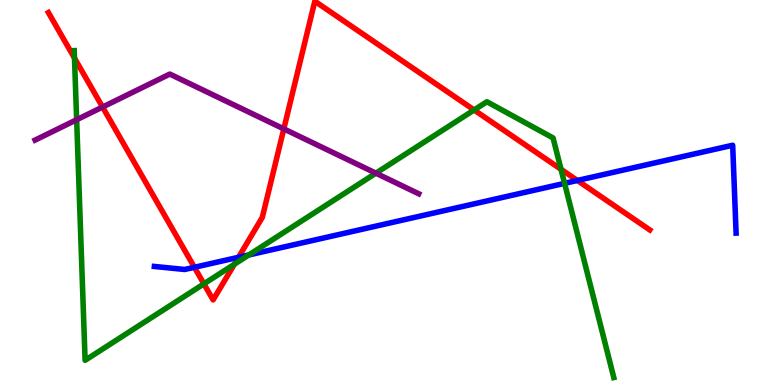[{'lines': ['blue', 'red'], 'intersections': [{'x': 2.51, 'y': 3.06}, {'x': 3.08, 'y': 3.32}, {'x': 7.45, 'y': 5.31}]}, {'lines': ['green', 'red'], 'intersections': [{'x': 0.961, 'y': 8.49}, {'x': 2.63, 'y': 2.63}, {'x': 3.02, 'y': 3.14}, {'x': 6.12, 'y': 7.14}, {'x': 7.24, 'y': 5.6}]}, {'lines': ['purple', 'red'], 'intersections': [{'x': 1.32, 'y': 7.22}, {'x': 3.66, 'y': 6.65}]}, {'lines': ['blue', 'green'], 'intersections': [{'x': 3.21, 'y': 3.38}, {'x': 7.28, 'y': 5.24}]}, {'lines': ['blue', 'purple'], 'intersections': []}, {'lines': ['green', 'purple'], 'intersections': [{'x': 0.989, 'y': 6.89}, {'x': 4.85, 'y': 5.5}]}]